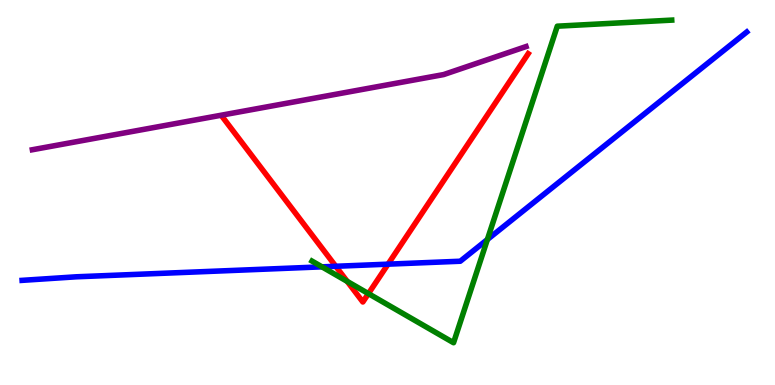[{'lines': ['blue', 'red'], 'intersections': [{'x': 4.33, 'y': 3.08}, {'x': 5.01, 'y': 3.14}]}, {'lines': ['green', 'red'], 'intersections': [{'x': 4.48, 'y': 2.69}, {'x': 4.75, 'y': 2.37}]}, {'lines': ['purple', 'red'], 'intersections': []}, {'lines': ['blue', 'green'], 'intersections': [{'x': 4.15, 'y': 3.07}, {'x': 6.29, 'y': 3.78}]}, {'lines': ['blue', 'purple'], 'intersections': []}, {'lines': ['green', 'purple'], 'intersections': []}]